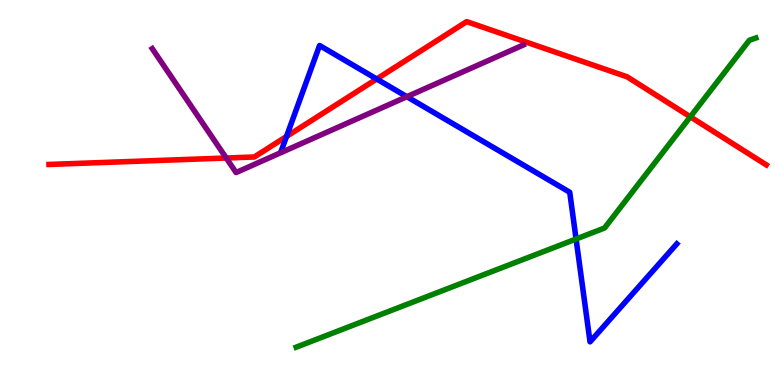[{'lines': ['blue', 'red'], 'intersections': [{'x': 3.7, 'y': 6.46}, {'x': 4.86, 'y': 7.95}]}, {'lines': ['green', 'red'], 'intersections': [{'x': 8.91, 'y': 6.97}]}, {'lines': ['purple', 'red'], 'intersections': [{'x': 2.92, 'y': 5.9}]}, {'lines': ['blue', 'green'], 'intersections': [{'x': 7.43, 'y': 3.79}]}, {'lines': ['blue', 'purple'], 'intersections': [{'x': 5.25, 'y': 7.49}]}, {'lines': ['green', 'purple'], 'intersections': []}]